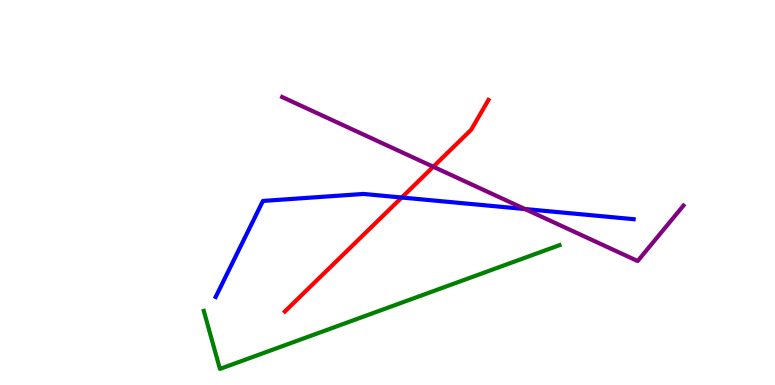[{'lines': ['blue', 'red'], 'intersections': [{'x': 5.18, 'y': 4.87}]}, {'lines': ['green', 'red'], 'intersections': []}, {'lines': ['purple', 'red'], 'intersections': [{'x': 5.59, 'y': 5.67}]}, {'lines': ['blue', 'green'], 'intersections': []}, {'lines': ['blue', 'purple'], 'intersections': [{'x': 6.77, 'y': 4.57}]}, {'lines': ['green', 'purple'], 'intersections': []}]